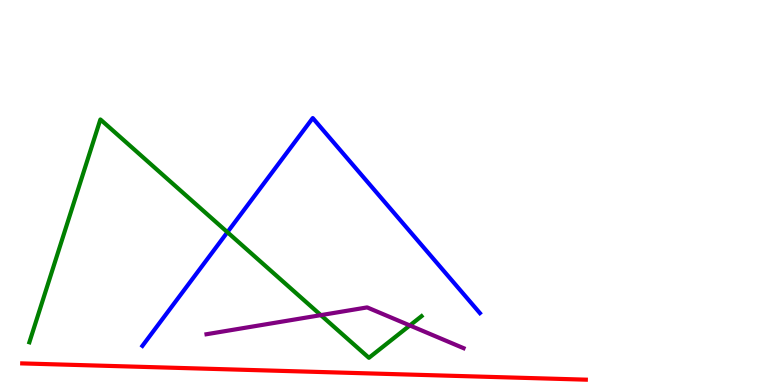[{'lines': ['blue', 'red'], 'intersections': []}, {'lines': ['green', 'red'], 'intersections': []}, {'lines': ['purple', 'red'], 'intersections': []}, {'lines': ['blue', 'green'], 'intersections': [{'x': 2.93, 'y': 3.97}]}, {'lines': ['blue', 'purple'], 'intersections': []}, {'lines': ['green', 'purple'], 'intersections': [{'x': 4.14, 'y': 1.81}, {'x': 5.29, 'y': 1.55}]}]